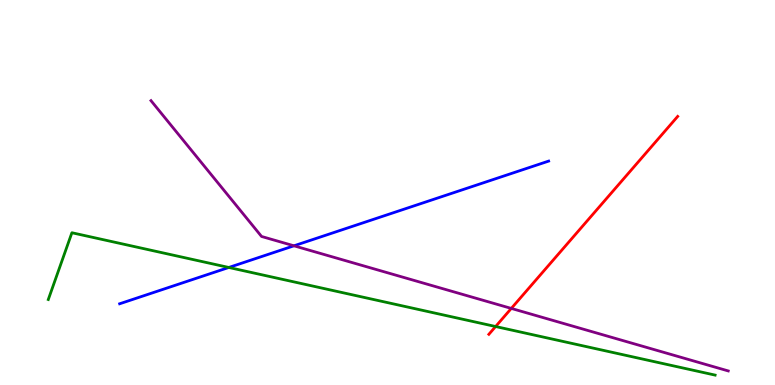[{'lines': ['blue', 'red'], 'intersections': []}, {'lines': ['green', 'red'], 'intersections': [{'x': 6.39, 'y': 1.52}]}, {'lines': ['purple', 'red'], 'intersections': [{'x': 6.6, 'y': 1.99}]}, {'lines': ['blue', 'green'], 'intersections': [{'x': 2.95, 'y': 3.05}]}, {'lines': ['blue', 'purple'], 'intersections': [{'x': 3.79, 'y': 3.62}]}, {'lines': ['green', 'purple'], 'intersections': []}]